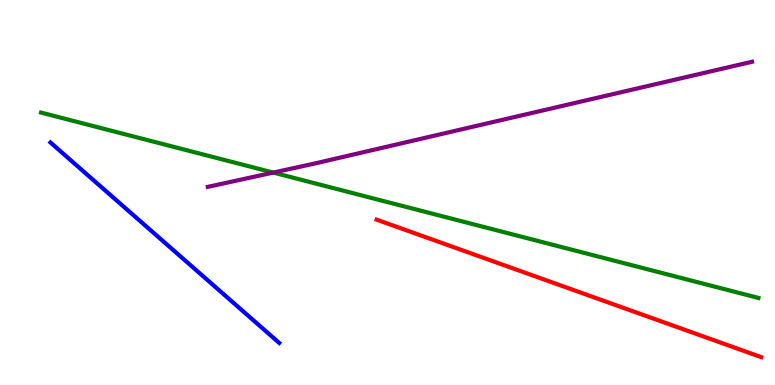[{'lines': ['blue', 'red'], 'intersections': []}, {'lines': ['green', 'red'], 'intersections': []}, {'lines': ['purple', 'red'], 'intersections': []}, {'lines': ['blue', 'green'], 'intersections': []}, {'lines': ['blue', 'purple'], 'intersections': []}, {'lines': ['green', 'purple'], 'intersections': [{'x': 3.53, 'y': 5.52}]}]